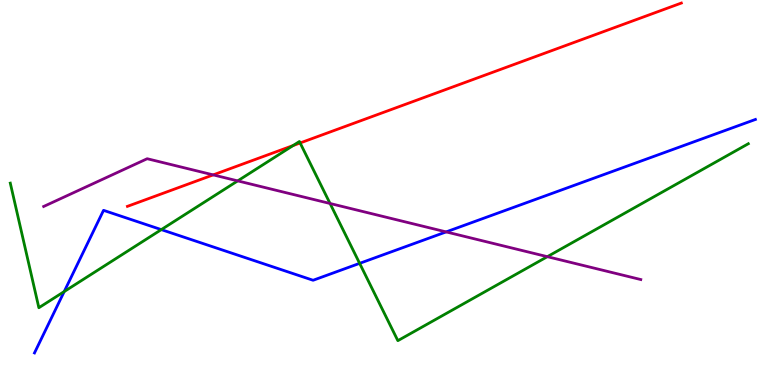[{'lines': ['blue', 'red'], 'intersections': []}, {'lines': ['green', 'red'], 'intersections': [{'x': 3.78, 'y': 6.22}, {'x': 3.87, 'y': 6.29}]}, {'lines': ['purple', 'red'], 'intersections': [{'x': 2.75, 'y': 5.46}]}, {'lines': ['blue', 'green'], 'intersections': [{'x': 0.828, 'y': 2.43}, {'x': 2.08, 'y': 4.04}, {'x': 4.64, 'y': 3.16}]}, {'lines': ['blue', 'purple'], 'intersections': [{'x': 5.76, 'y': 3.98}]}, {'lines': ['green', 'purple'], 'intersections': [{'x': 3.07, 'y': 5.3}, {'x': 4.26, 'y': 4.71}, {'x': 7.06, 'y': 3.33}]}]